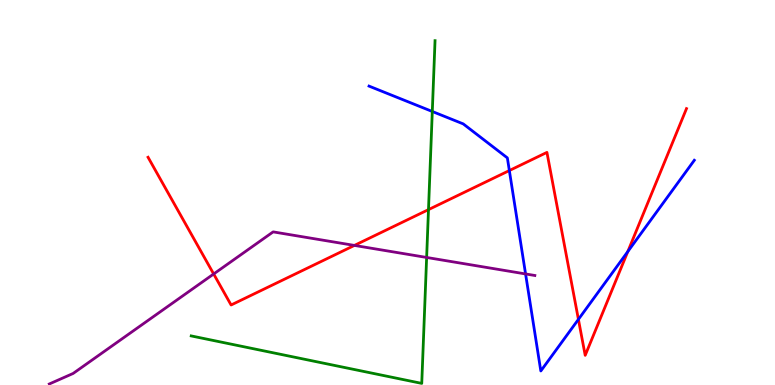[{'lines': ['blue', 'red'], 'intersections': [{'x': 6.57, 'y': 5.57}, {'x': 7.46, 'y': 1.7}, {'x': 8.1, 'y': 3.47}]}, {'lines': ['green', 'red'], 'intersections': [{'x': 5.53, 'y': 4.56}]}, {'lines': ['purple', 'red'], 'intersections': [{'x': 2.76, 'y': 2.88}, {'x': 4.57, 'y': 3.63}]}, {'lines': ['blue', 'green'], 'intersections': [{'x': 5.58, 'y': 7.1}]}, {'lines': ['blue', 'purple'], 'intersections': [{'x': 6.78, 'y': 2.88}]}, {'lines': ['green', 'purple'], 'intersections': [{'x': 5.5, 'y': 3.31}]}]